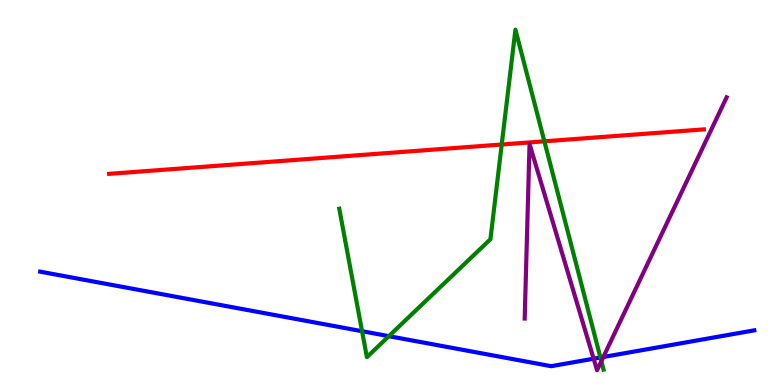[{'lines': ['blue', 'red'], 'intersections': []}, {'lines': ['green', 'red'], 'intersections': [{'x': 6.47, 'y': 6.25}, {'x': 7.02, 'y': 6.33}]}, {'lines': ['purple', 'red'], 'intersections': []}, {'lines': ['blue', 'green'], 'intersections': [{'x': 4.67, 'y': 1.4}, {'x': 5.02, 'y': 1.27}, {'x': 7.75, 'y': 0.714}]}, {'lines': ['blue', 'purple'], 'intersections': [{'x': 7.66, 'y': 0.683}, {'x': 7.79, 'y': 0.727}]}, {'lines': ['green', 'purple'], 'intersections': [{'x': 7.76, 'y': 0.619}]}]